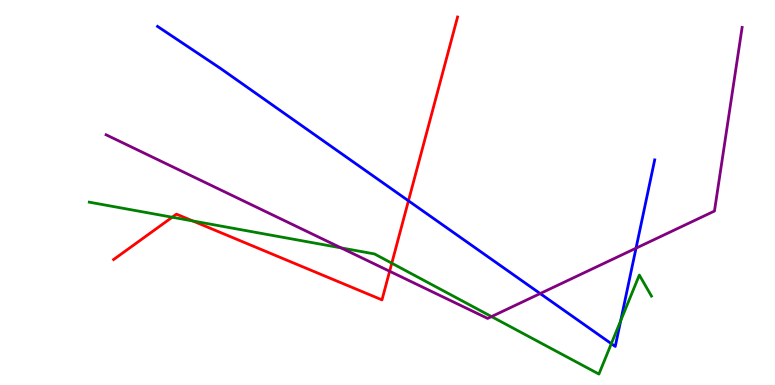[{'lines': ['blue', 'red'], 'intersections': [{'x': 5.27, 'y': 4.78}]}, {'lines': ['green', 'red'], 'intersections': [{'x': 2.22, 'y': 4.36}, {'x': 2.49, 'y': 4.26}, {'x': 5.06, 'y': 3.16}]}, {'lines': ['purple', 'red'], 'intersections': [{'x': 5.03, 'y': 2.95}]}, {'lines': ['blue', 'green'], 'intersections': [{'x': 7.89, 'y': 1.07}, {'x': 8.01, 'y': 1.67}]}, {'lines': ['blue', 'purple'], 'intersections': [{'x': 6.97, 'y': 2.38}, {'x': 8.21, 'y': 3.55}]}, {'lines': ['green', 'purple'], 'intersections': [{'x': 4.4, 'y': 3.56}, {'x': 6.34, 'y': 1.78}]}]